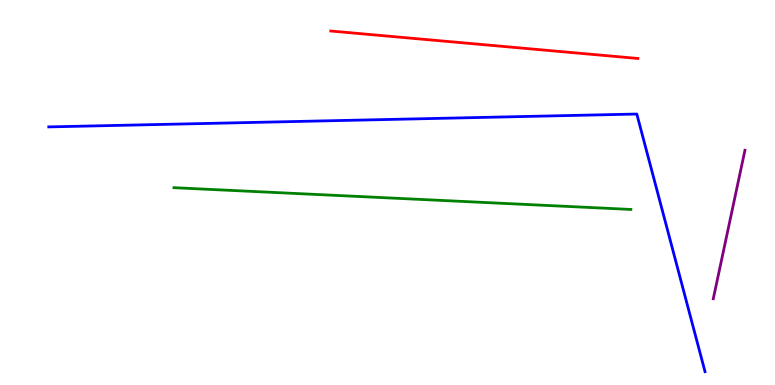[{'lines': ['blue', 'red'], 'intersections': []}, {'lines': ['green', 'red'], 'intersections': []}, {'lines': ['purple', 'red'], 'intersections': []}, {'lines': ['blue', 'green'], 'intersections': []}, {'lines': ['blue', 'purple'], 'intersections': []}, {'lines': ['green', 'purple'], 'intersections': []}]